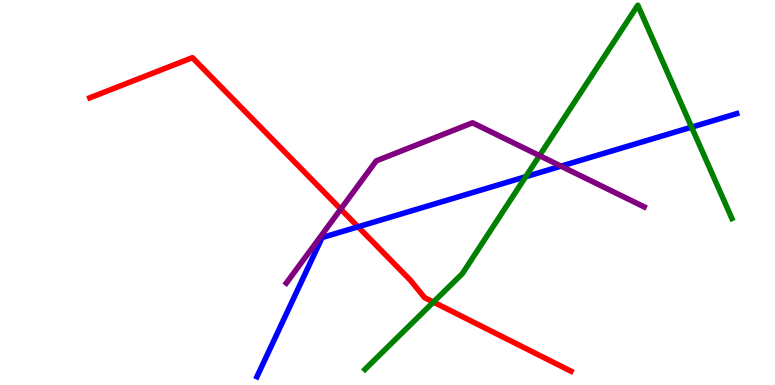[{'lines': ['blue', 'red'], 'intersections': [{'x': 4.62, 'y': 4.11}]}, {'lines': ['green', 'red'], 'intersections': [{'x': 5.59, 'y': 2.15}]}, {'lines': ['purple', 'red'], 'intersections': [{'x': 4.4, 'y': 4.57}]}, {'lines': ['blue', 'green'], 'intersections': [{'x': 6.78, 'y': 5.41}, {'x': 8.92, 'y': 6.7}]}, {'lines': ['blue', 'purple'], 'intersections': [{'x': 7.24, 'y': 5.68}]}, {'lines': ['green', 'purple'], 'intersections': [{'x': 6.96, 'y': 5.96}]}]